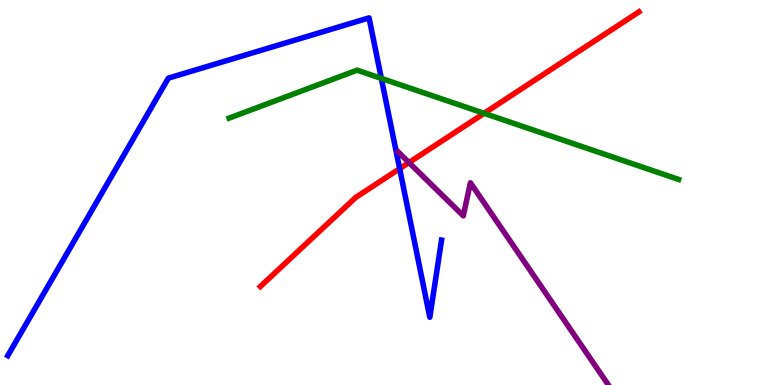[{'lines': ['blue', 'red'], 'intersections': [{'x': 5.16, 'y': 5.62}]}, {'lines': ['green', 'red'], 'intersections': [{'x': 6.25, 'y': 7.06}]}, {'lines': ['purple', 'red'], 'intersections': [{'x': 5.28, 'y': 5.78}]}, {'lines': ['blue', 'green'], 'intersections': [{'x': 4.92, 'y': 7.96}]}, {'lines': ['blue', 'purple'], 'intersections': []}, {'lines': ['green', 'purple'], 'intersections': []}]